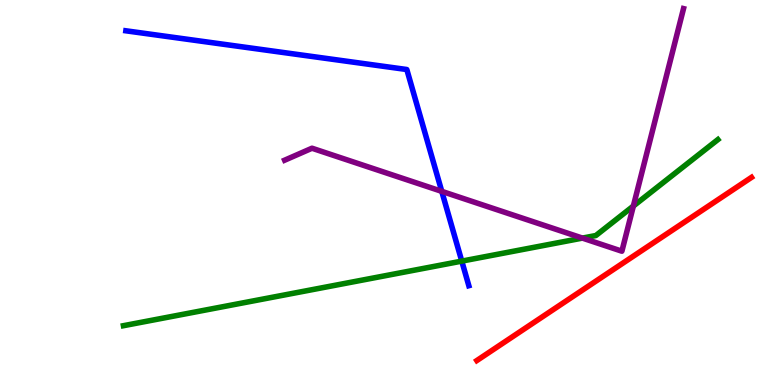[{'lines': ['blue', 'red'], 'intersections': []}, {'lines': ['green', 'red'], 'intersections': []}, {'lines': ['purple', 'red'], 'intersections': []}, {'lines': ['blue', 'green'], 'intersections': [{'x': 5.96, 'y': 3.22}]}, {'lines': ['blue', 'purple'], 'intersections': [{'x': 5.7, 'y': 5.03}]}, {'lines': ['green', 'purple'], 'intersections': [{'x': 7.52, 'y': 3.82}, {'x': 8.17, 'y': 4.65}]}]